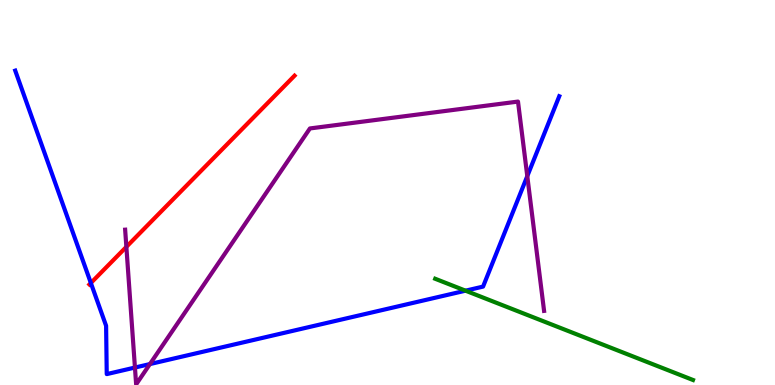[{'lines': ['blue', 'red'], 'intersections': [{'x': 1.17, 'y': 2.65}]}, {'lines': ['green', 'red'], 'intersections': []}, {'lines': ['purple', 'red'], 'intersections': [{'x': 1.63, 'y': 3.59}]}, {'lines': ['blue', 'green'], 'intersections': [{'x': 6.01, 'y': 2.45}]}, {'lines': ['blue', 'purple'], 'intersections': [{'x': 1.74, 'y': 0.453}, {'x': 1.93, 'y': 0.544}, {'x': 6.8, 'y': 5.43}]}, {'lines': ['green', 'purple'], 'intersections': []}]